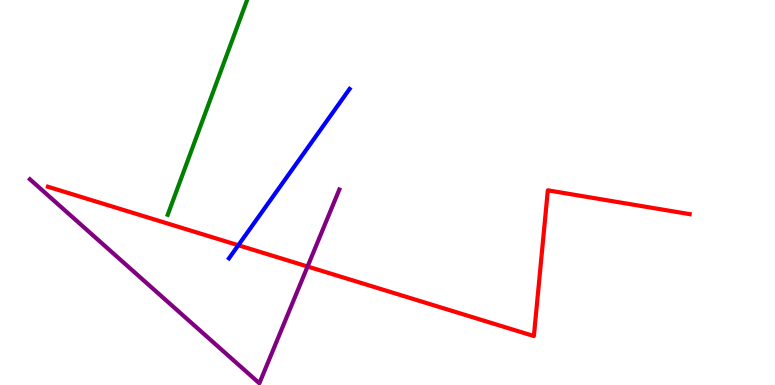[{'lines': ['blue', 'red'], 'intersections': [{'x': 3.08, 'y': 3.63}]}, {'lines': ['green', 'red'], 'intersections': []}, {'lines': ['purple', 'red'], 'intersections': [{'x': 3.97, 'y': 3.08}]}, {'lines': ['blue', 'green'], 'intersections': []}, {'lines': ['blue', 'purple'], 'intersections': []}, {'lines': ['green', 'purple'], 'intersections': []}]